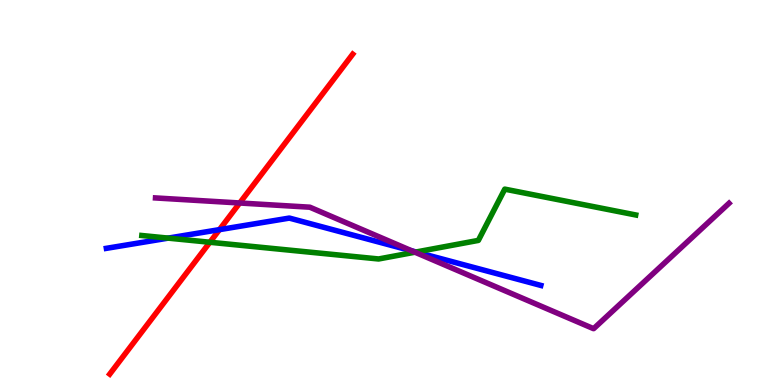[{'lines': ['blue', 'red'], 'intersections': [{'x': 2.83, 'y': 4.04}]}, {'lines': ['green', 'red'], 'intersections': [{'x': 2.71, 'y': 3.71}]}, {'lines': ['purple', 'red'], 'intersections': [{'x': 3.09, 'y': 4.73}]}, {'lines': ['blue', 'green'], 'intersections': [{'x': 2.17, 'y': 3.81}, {'x': 5.37, 'y': 3.45}]}, {'lines': ['blue', 'purple'], 'intersections': [{'x': 5.32, 'y': 3.48}]}, {'lines': ['green', 'purple'], 'intersections': [{'x': 5.35, 'y': 3.45}]}]